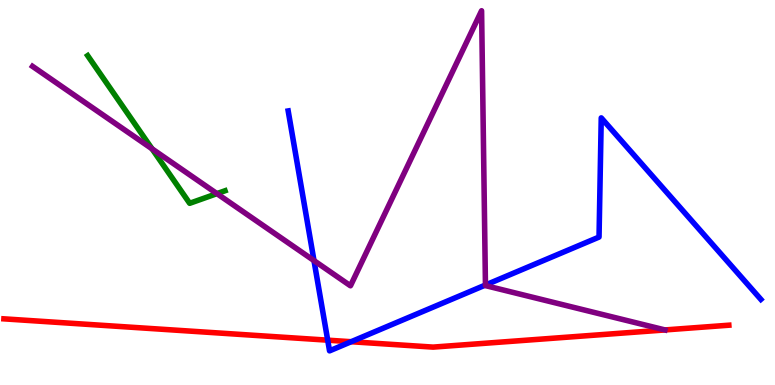[{'lines': ['blue', 'red'], 'intersections': [{'x': 4.23, 'y': 1.16}, {'x': 4.53, 'y': 1.12}]}, {'lines': ['green', 'red'], 'intersections': []}, {'lines': ['purple', 'red'], 'intersections': []}, {'lines': ['blue', 'green'], 'intersections': []}, {'lines': ['blue', 'purple'], 'intersections': [{'x': 4.05, 'y': 3.23}, {'x': 6.26, 'y': 2.6}]}, {'lines': ['green', 'purple'], 'intersections': [{'x': 1.96, 'y': 6.13}, {'x': 2.8, 'y': 4.97}]}]